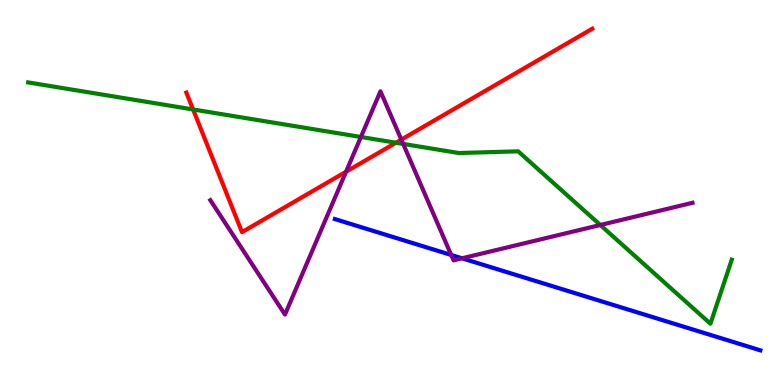[{'lines': ['blue', 'red'], 'intersections': []}, {'lines': ['green', 'red'], 'intersections': [{'x': 2.49, 'y': 7.16}, {'x': 5.11, 'y': 6.29}]}, {'lines': ['purple', 'red'], 'intersections': [{'x': 4.47, 'y': 5.54}, {'x': 5.18, 'y': 6.37}]}, {'lines': ['blue', 'green'], 'intersections': []}, {'lines': ['blue', 'purple'], 'intersections': [{'x': 5.82, 'y': 3.38}, {'x': 5.96, 'y': 3.29}]}, {'lines': ['green', 'purple'], 'intersections': [{'x': 4.66, 'y': 6.44}, {'x': 5.2, 'y': 6.26}, {'x': 7.75, 'y': 4.16}]}]